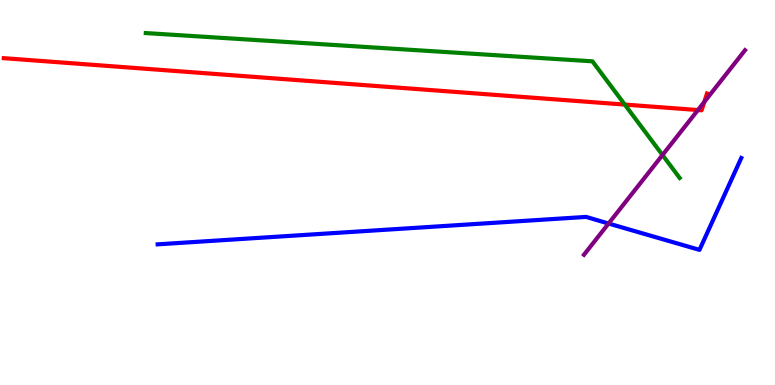[{'lines': ['blue', 'red'], 'intersections': []}, {'lines': ['green', 'red'], 'intersections': [{'x': 8.06, 'y': 7.28}]}, {'lines': ['purple', 'red'], 'intersections': [{'x': 9.01, 'y': 7.14}, {'x': 9.09, 'y': 7.35}]}, {'lines': ['blue', 'green'], 'intersections': []}, {'lines': ['blue', 'purple'], 'intersections': [{'x': 7.85, 'y': 4.19}]}, {'lines': ['green', 'purple'], 'intersections': [{'x': 8.55, 'y': 5.97}]}]